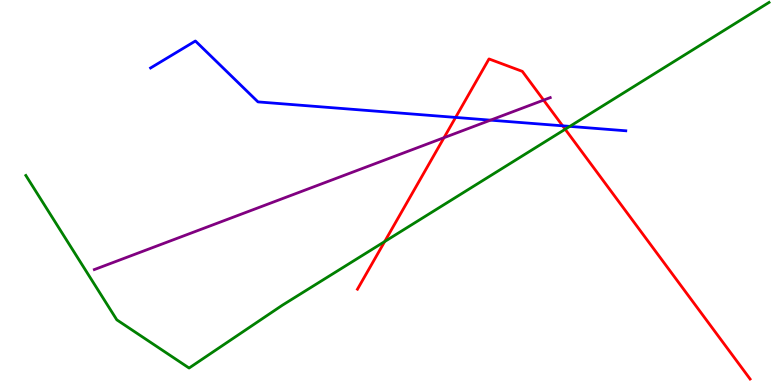[{'lines': ['blue', 'red'], 'intersections': [{'x': 5.88, 'y': 6.95}, {'x': 7.26, 'y': 6.73}]}, {'lines': ['green', 'red'], 'intersections': [{'x': 4.96, 'y': 3.73}, {'x': 7.29, 'y': 6.64}]}, {'lines': ['purple', 'red'], 'intersections': [{'x': 5.73, 'y': 6.42}, {'x': 7.01, 'y': 7.4}]}, {'lines': ['blue', 'green'], 'intersections': [{'x': 7.35, 'y': 6.72}]}, {'lines': ['blue', 'purple'], 'intersections': [{'x': 6.33, 'y': 6.88}]}, {'lines': ['green', 'purple'], 'intersections': []}]